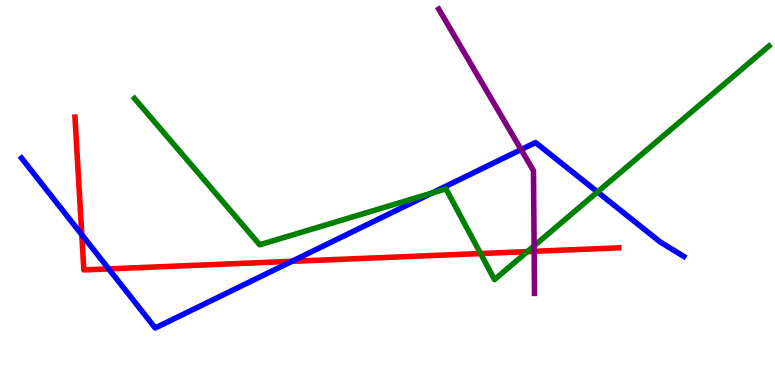[{'lines': ['blue', 'red'], 'intersections': [{'x': 1.06, 'y': 3.9}, {'x': 1.4, 'y': 3.02}, {'x': 3.77, 'y': 3.21}]}, {'lines': ['green', 'red'], 'intersections': [{'x': 6.2, 'y': 3.41}, {'x': 6.8, 'y': 3.46}]}, {'lines': ['purple', 'red'], 'intersections': [{'x': 6.89, 'y': 3.47}]}, {'lines': ['blue', 'green'], 'intersections': [{'x': 5.57, 'y': 4.98}, {'x': 7.71, 'y': 5.01}]}, {'lines': ['blue', 'purple'], 'intersections': [{'x': 6.72, 'y': 6.12}]}, {'lines': ['green', 'purple'], 'intersections': [{'x': 6.89, 'y': 3.61}]}]